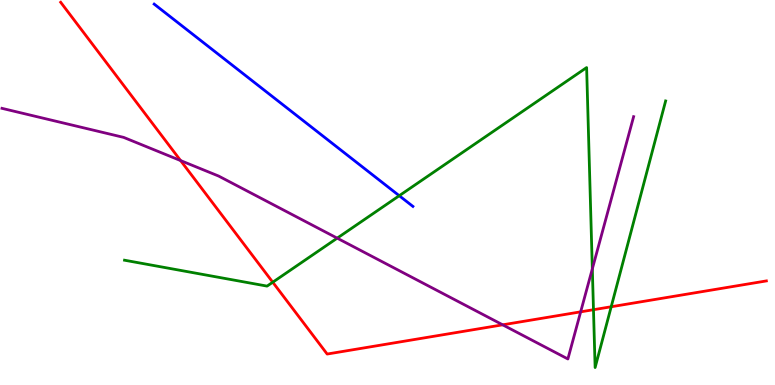[{'lines': ['blue', 'red'], 'intersections': []}, {'lines': ['green', 'red'], 'intersections': [{'x': 3.52, 'y': 2.67}, {'x': 7.66, 'y': 1.96}, {'x': 7.89, 'y': 2.03}]}, {'lines': ['purple', 'red'], 'intersections': [{'x': 2.33, 'y': 5.83}, {'x': 6.49, 'y': 1.56}, {'x': 7.49, 'y': 1.9}]}, {'lines': ['blue', 'green'], 'intersections': [{'x': 5.15, 'y': 4.92}]}, {'lines': ['blue', 'purple'], 'intersections': []}, {'lines': ['green', 'purple'], 'intersections': [{'x': 4.35, 'y': 3.81}, {'x': 7.64, 'y': 3.02}]}]